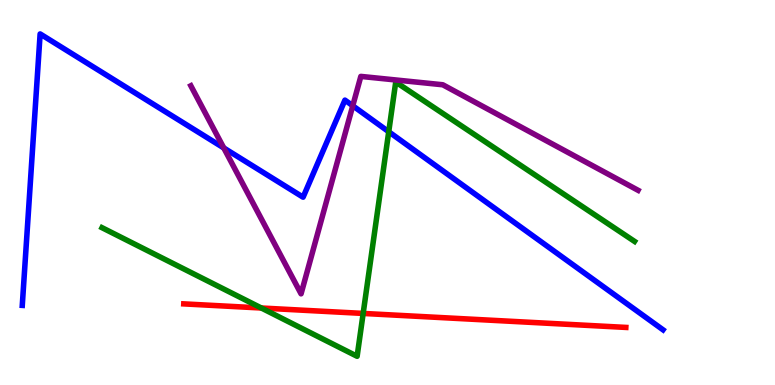[{'lines': ['blue', 'red'], 'intersections': []}, {'lines': ['green', 'red'], 'intersections': [{'x': 3.37, 'y': 2.0}, {'x': 4.69, 'y': 1.86}]}, {'lines': ['purple', 'red'], 'intersections': []}, {'lines': ['blue', 'green'], 'intersections': [{'x': 5.02, 'y': 6.58}]}, {'lines': ['blue', 'purple'], 'intersections': [{'x': 2.89, 'y': 6.16}, {'x': 4.55, 'y': 7.25}]}, {'lines': ['green', 'purple'], 'intersections': []}]